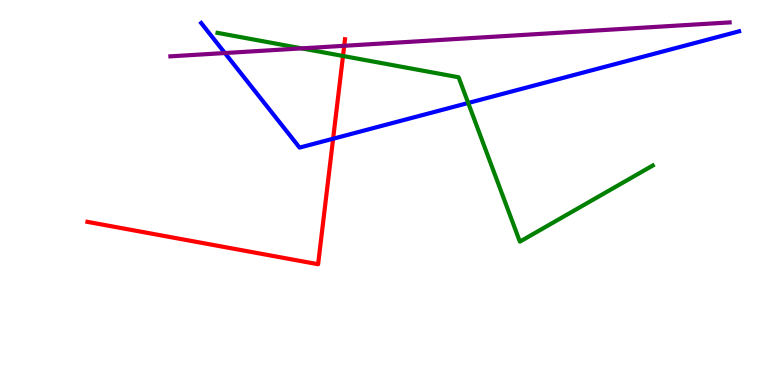[{'lines': ['blue', 'red'], 'intersections': [{'x': 4.3, 'y': 6.4}]}, {'lines': ['green', 'red'], 'intersections': [{'x': 4.43, 'y': 8.55}]}, {'lines': ['purple', 'red'], 'intersections': [{'x': 4.44, 'y': 8.81}]}, {'lines': ['blue', 'green'], 'intersections': [{'x': 6.04, 'y': 7.33}]}, {'lines': ['blue', 'purple'], 'intersections': [{'x': 2.9, 'y': 8.62}]}, {'lines': ['green', 'purple'], 'intersections': [{'x': 3.89, 'y': 8.74}]}]